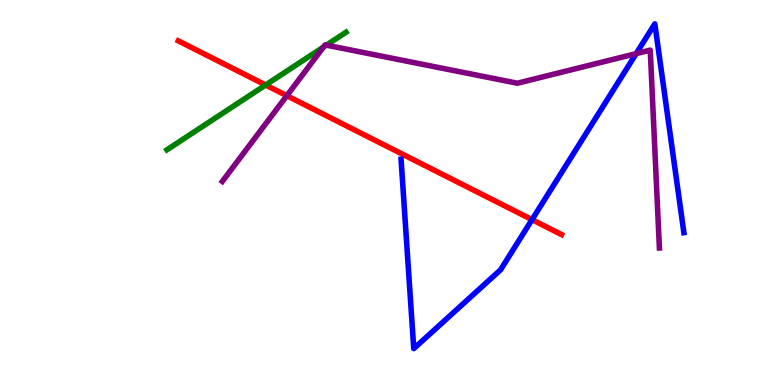[{'lines': ['blue', 'red'], 'intersections': [{'x': 6.86, 'y': 4.29}]}, {'lines': ['green', 'red'], 'intersections': [{'x': 3.43, 'y': 7.79}]}, {'lines': ['purple', 'red'], 'intersections': [{'x': 3.7, 'y': 7.51}]}, {'lines': ['blue', 'green'], 'intersections': []}, {'lines': ['blue', 'purple'], 'intersections': [{'x': 8.21, 'y': 8.61}]}, {'lines': ['green', 'purple'], 'intersections': [{'x': 4.17, 'y': 8.78}, {'x': 4.21, 'y': 8.83}]}]